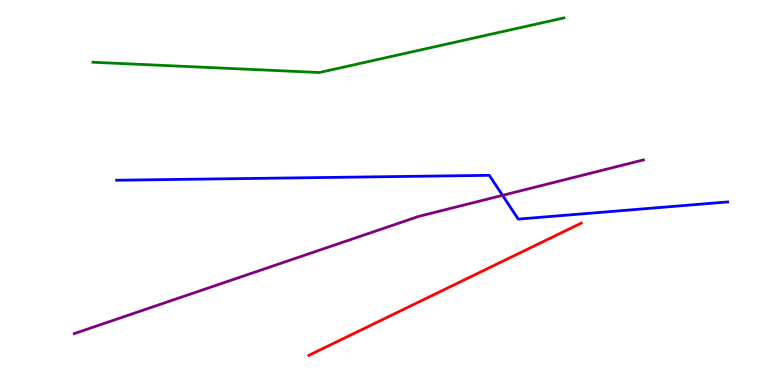[{'lines': ['blue', 'red'], 'intersections': []}, {'lines': ['green', 'red'], 'intersections': []}, {'lines': ['purple', 'red'], 'intersections': []}, {'lines': ['blue', 'green'], 'intersections': []}, {'lines': ['blue', 'purple'], 'intersections': [{'x': 6.48, 'y': 4.93}]}, {'lines': ['green', 'purple'], 'intersections': []}]